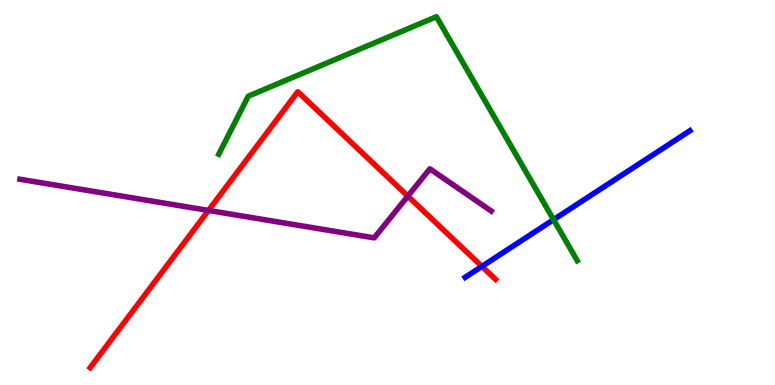[{'lines': ['blue', 'red'], 'intersections': [{'x': 6.22, 'y': 3.08}]}, {'lines': ['green', 'red'], 'intersections': []}, {'lines': ['purple', 'red'], 'intersections': [{'x': 2.69, 'y': 4.53}, {'x': 5.26, 'y': 4.9}]}, {'lines': ['blue', 'green'], 'intersections': [{'x': 7.14, 'y': 4.29}]}, {'lines': ['blue', 'purple'], 'intersections': []}, {'lines': ['green', 'purple'], 'intersections': []}]